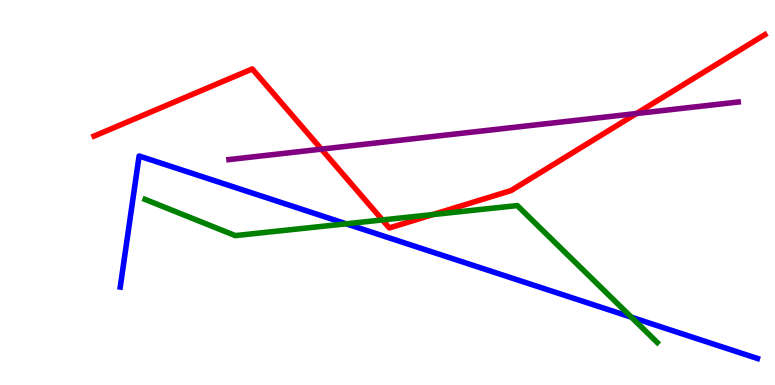[{'lines': ['blue', 'red'], 'intersections': []}, {'lines': ['green', 'red'], 'intersections': [{'x': 4.93, 'y': 4.29}, {'x': 5.59, 'y': 4.43}]}, {'lines': ['purple', 'red'], 'intersections': [{'x': 4.15, 'y': 6.13}, {'x': 8.21, 'y': 7.05}]}, {'lines': ['blue', 'green'], 'intersections': [{'x': 4.47, 'y': 4.19}, {'x': 8.15, 'y': 1.76}]}, {'lines': ['blue', 'purple'], 'intersections': []}, {'lines': ['green', 'purple'], 'intersections': []}]